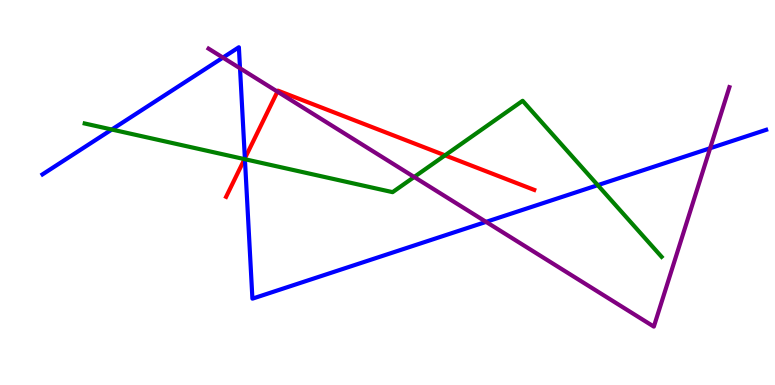[{'lines': ['blue', 'red'], 'intersections': [{'x': 3.16, 'y': 5.89}]}, {'lines': ['green', 'red'], 'intersections': [{'x': 3.15, 'y': 5.87}, {'x': 5.74, 'y': 5.97}]}, {'lines': ['purple', 'red'], 'intersections': [{'x': 3.58, 'y': 7.62}]}, {'lines': ['blue', 'green'], 'intersections': [{'x': 1.44, 'y': 6.64}, {'x': 3.16, 'y': 5.86}, {'x': 7.71, 'y': 5.19}]}, {'lines': ['blue', 'purple'], 'intersections': [{'x': 2.88, 'y': 8.5}, {'x': 3.1, 'y': 8.23}, {'x': 6.27, 'y': 4.24}, {'x': 9.16, 'y': 6.15}]}, {'lines': ['green', 'purple'], 'intersections': [{'x': 5.34, 'y': 5.4}]}]